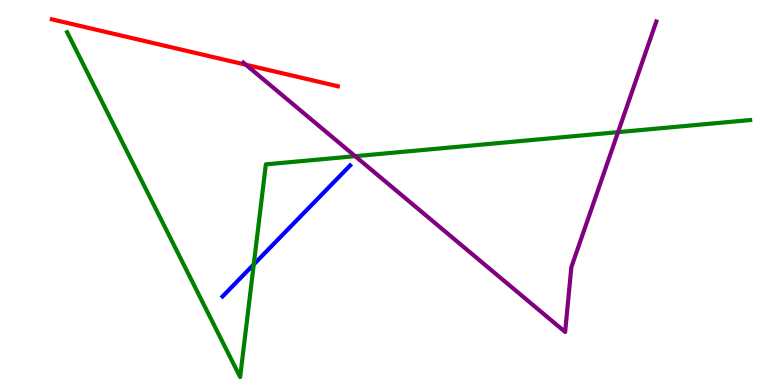[{'lines': ['blue', 'red'], 'intersections': []}, {'lines': ['green', 'red'], 'intersections': []}, {'lines': ['purple', 'red'], 'intersections': [{'x': 3.17, 'y': 8.32}]}, {'lines': ['blue', 'green'], 'intersections': [{'x': 3.27, 'y': 3.13}]}, {'lines': ['blue', 'purple'], 'intersections': []}, {'lines': ['green', 'purple'], 'intersections': [{'x': 4.58, 'y': 5.94}, {'x': 7.97, 'y': 6.57}]}]